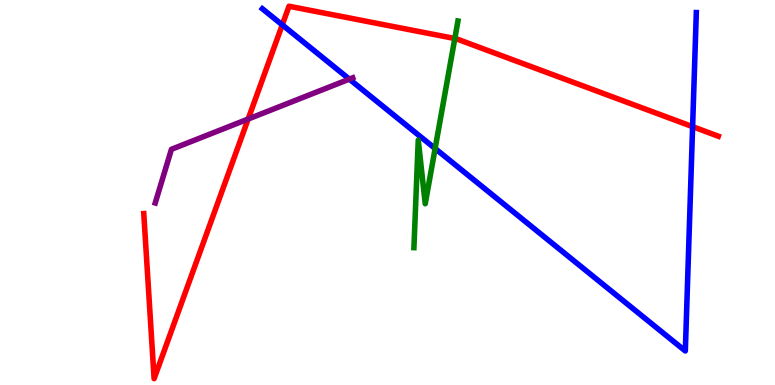[{'lines': ['blue', 'red'], 'intersections': [{'x': 3.64, 'y': 9.35}, {'x': 8.94, 'y': 6.71}]}, {'lines': ['green', 'red'], 'intersections': [{'x': 5.87, 'y': 9.0}]}, {'lines': ['purple', 'red'], 'intersections': [{'x': 3.2, 'y': 6.91}]}, {'lines': ['blue', 'green'], 'intersections': [{'x': 5.61, 'y': 6.14}]}, {'lines': ['blue', 'purple'], 'intersections': [{'x': 4.51, 'y': 7.94}]}, {'lines': ['green', 'purple'], 'intersections': []}]